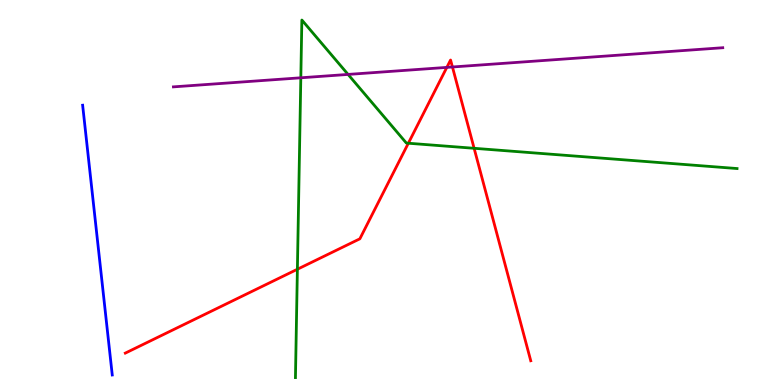[{'lines': ['blue', 'red'], 'intersections': []}, {'lines': ['green', 'red'], 'intersections': [{'x': 3.84, 'y': 3.01}, {'x': 5.27, 'y': 6.28}, {'x': 6.12, 'y': 6.15}]}, {'lines': ['purple', 'red'], 'intersections': [{'x': 5.77, 'y': 8.25}, {'x': 5.84, 'y': 8.26}]}, {'lines': ['blue', 'green'], 'intersections': []}, {'lines': ['blue', 'purple'], 'intersections': []}, {'lines': ['green', 'purple'], 'intersections': [{'x': 3.88, 'y': 7.98}, {'x': 4.49, 'y': 8.07}]}]